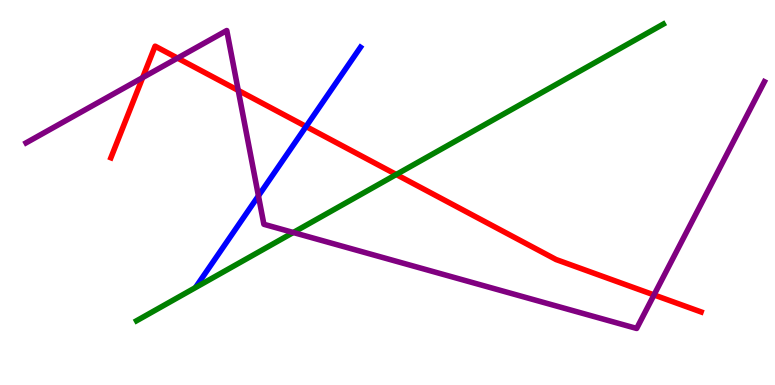[{'lines': ['blue', 'red'], 'intersections': [{'x': 3.95, 'y': 6.71}]}, {'lines': ['green', 'red'], 'intersections': [{'x': 5.11, 'y': 5.47}]}, {'lines': ['purple', 'red'], 'intersections': [{'x': 1.84, 'y': 7.98}, {'x': 2.29, 'y': 8.49}, {'x': 3.07, 'y': 7.65}, {'x': 8.44, 'y': 2.34}]}, {'lines': ['blue', 'green'], 'intersections': []}, {'lines': ['blue', 'purple'], 'intersections': [{'x': 3.33, 'y': 4.91}]}, {'lines': ['green', 'purple'], 'intersections': [{'x': 3.78, 'y': 3.96}]}]